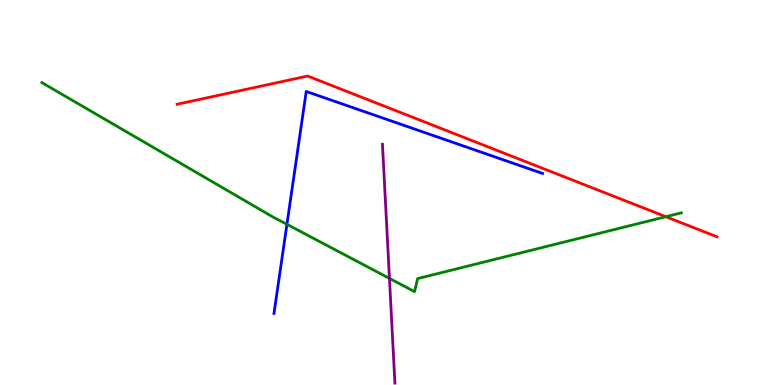[{'lines': ['blue', 'red'], 'intersections': []}, {'lines': ['green', 'red'], 'intersections': [{'x': 8.59, 'y': 4.37}]}, {'lines': ['purple', 'red'], 'intersections': []}, {'lines': ['blue', 'green'], 'intersections': [{'x': 3.7, 'y': 4.17}]}, {'lines': ['blue', 'purple'], 'intersections': []}, {'lines': ['green', 'purple'], 'intersections': [{'x': 5.03, 'y': 2.77}]}]